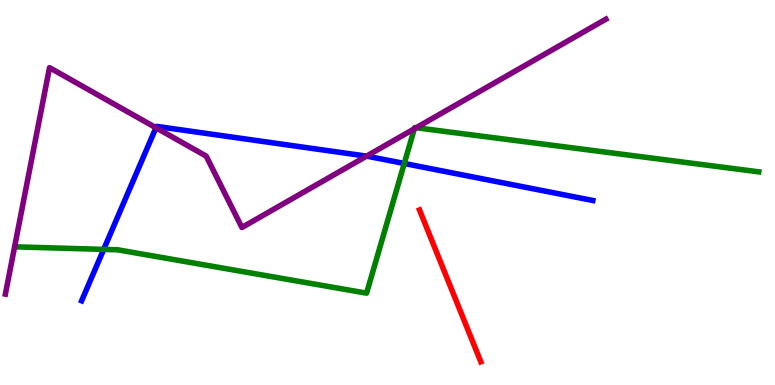[{'lines': ['blue', 'red'], 'intersections': []}, {'lines': ['green', 'red'], 'intersections': []}, {'lines': ['purple', 'red'], 'intersections': []}, {'lines': ['blue', 'green'], 'intersections': [{'x': 1.34, 'y': 3.52}, {'x': 5.22, 'y': 5.75}]}, {'lines': ['blue', 'purple'], 'intersections': [{'x': 2.01, 'y': 6.68}, {'x': 4.73, 'y': 5.94}]}, {'lines': ['green', 'purple'], 'intersections': [{'x': 5.35, 'y': 6.66}, {'x': 5.37, 'y': 6.68}]}]